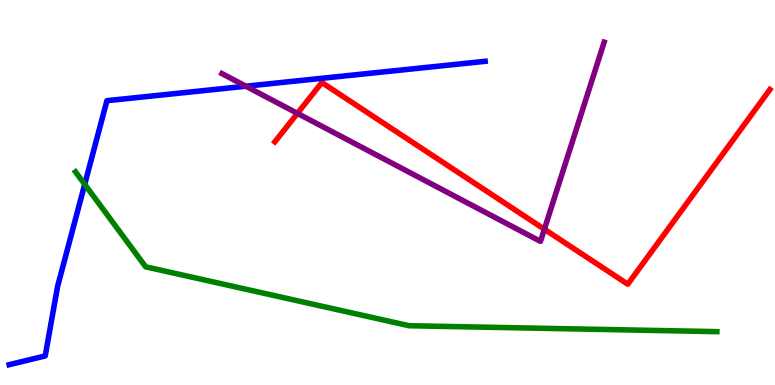[{'lines': ['blue', 'red'], 'intersections': []}, {'lines': ['green', 'red'], 'intersections': []}, {'lines': ['purple', 'red'], 'intersections': [{'x': 3.84, 'y': 7.06}, {'x': 7.02, 'y': 4.05}]}, {'lines': ['blue', 'green'], 'intersections': [{'x': 1.09, 'y': 5.21}]}, {'lines': ['blue', 'purple'], 'intersections': [{'x': 3.17, 'y': 7.76}]}, {'lines': ['green', 'purple'], 'intersections': []}]